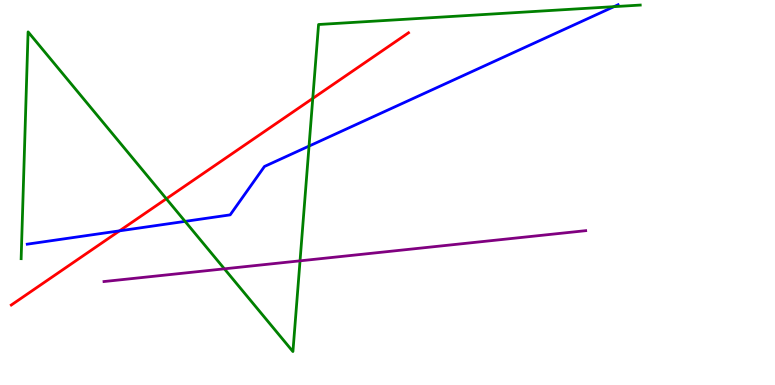[{'lines': ['blue', 'red'], 'intersections': [{'x': 1.54, 'y': 4.0}]}, {'lines': ['green', 'red'], 'intersections': [{'x': 2.15, 'y': 4.84}, {'x': 4.04, 'y': 7.44}]}, {'lines': ['purple', 'red'], 'intersections': []}, {'lines': ['blue', 'green'], 'intersections': [{'x': 2.39, 'y': 4.25}, {'x': 3.99, 'y': 6.21}, {'x': 7.92, 'y': 9.83}]}, {'lines': ['blue', 'purple'], 'intersections': []}, {'lines': ['green', 'purple'], 'intersections': [{'x': 2.9, 'y': 3.02}, {'x': 3.87, 'y': 3.23}]}]